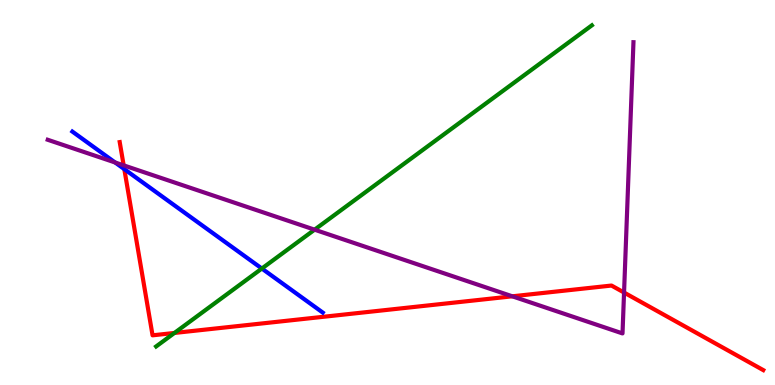[{'lines': ['blue', 'red'], 'intersections': [{'x': 1.6, 'y': 5.61}]}, {'lines': ['green', 'red'], 'intersections': [{'x': 2.25, 'y': 1.35}]}, {'lines': ['purple', 'red'], 'intersections': [{'x': 1.6, 'y': 5.7}, {'x': 6.61, 'y': 2.3}, {'x': 8.05, 'y': 2.4}]}, {'lines': ['blue', 'green'], 'intersections': [{'x': 3.38, 'y': 3.03}]}, {'lines': ['blue', 'purple'], 'intersections': [{'x': 1.49, 'y': 5.78}]}, {'lines': ['green', 'purple'], 'intersections': [{'x': 4.06, 'y': 4.03}]}]